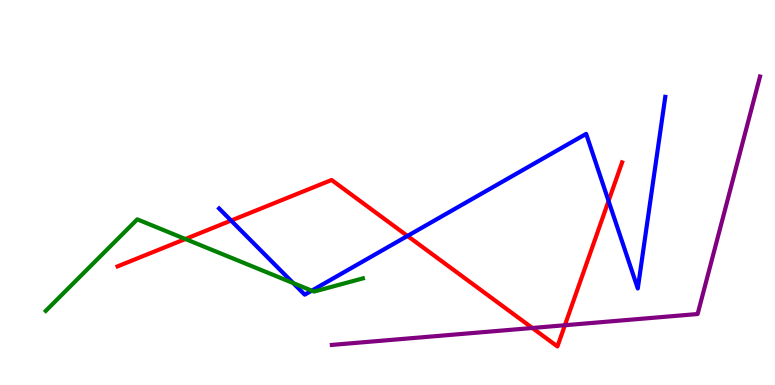[{'lines': ['blue', 'red'], 'intersections': [{'x': 2.98, 'y': 4.27}, {'x': 5.26, 'y': 3.87}, {'x': 7.85, 'y': 4.78}]}, {'lines': ['green', 'red'], 'intersections': [{'x': 2.39, 'y': 3.79}]}, {'lines': ['purple', 'red'], 'intersections': [{'x': 6.87, 'y': 1.48}, {'x': 7.29, 'y': 1.55}]}, {'lines': ['blue', 'green'], 'intersections': [{'x': 3.78, 'y': 2.65}, {'x': 4.02, 'y': 2.45}]}, {'lines': ['blue', 'purple'], 'intersections': []}, {'lines': ['green', 'purple'], 'intersections': []}]